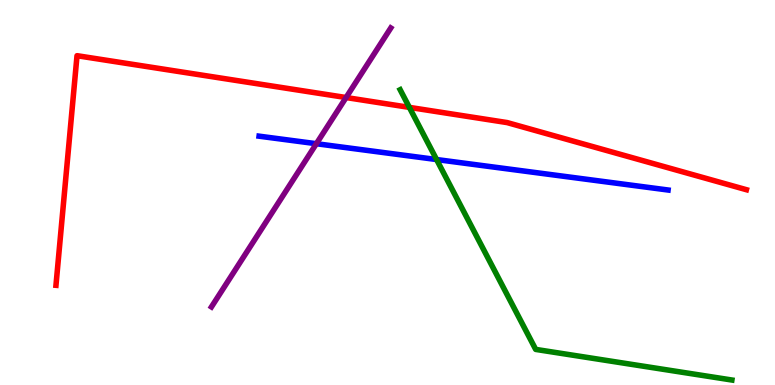[{'lines': ['blue', 'red'], 'intersections': []}, {'lines': ['green', 'red'], 'intersections': [{'x': 5.28, 'y': 7.21}]}, {'lines': ['purple', 'red'], 'intersections': [{'x': 4.47, 'y': 7.47}]}, {'lines': ['blue', 'green'], 'intersections': [{'x': 5.63, 'y': 5.86}]}, {'lines': ['blue', 'purple'], 'intersections': [{'x': 4.08, 'y': 6.27}]}, {'lines': ['green', 'purple'], 'intersections': []}]